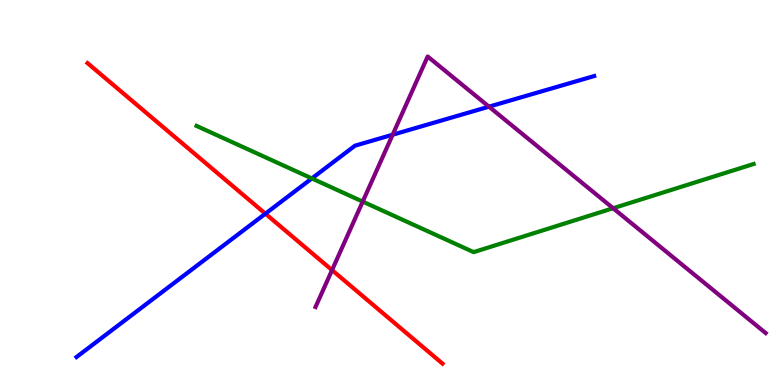[{'lines': ['blue', 'red'], 'intersections': [{'x': 3.42, 'y': 4.45}]}, {'lines': ['green', 'red'], 'intersections': []}, {'lines': ['purple', 'red'], 'intersections': [{'x': 4.28, 'y': 2.98}]}, {'lines': ['blue', 'green'], 'intersections': [{'x': 4.02, 'y': 5.37}]}, {'lines': ['blue', 'purple'], 'intersections': [{'x': 5.07, 'y': 6.5}, {'x': 6.31, 'y': 7.23}]}, {'lines': ['green', 'purple'], 'intersections': [{'x': 4.68, 'y': 4.76}, {'x': 7.91, 'y': 4.59}]}]